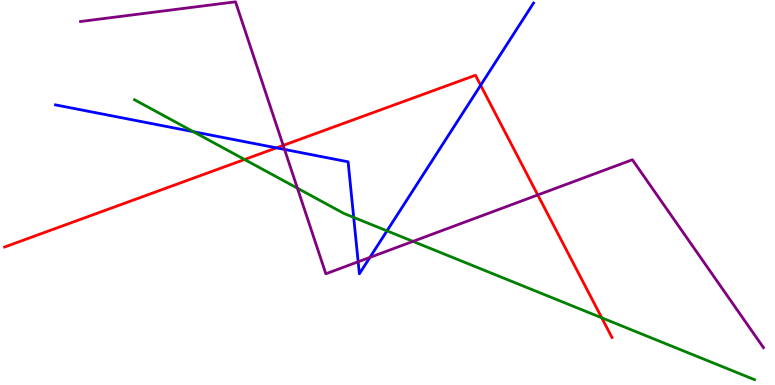[{'lines': ['blue', 'red'], 'intersections': [{'x': 3.57, 'y': 6.16}, {'x': 6.2, 'y': 7.79}]}, {'lines': ['green', 'red'], 'intersections': [{'x': 3.16, 'y': 5.86}, {'x': 7.76, 'y': 1.75}]}, {'lines': ['purple', 'red'], 'intersections': [{'x': 3.65, 'y': 6.22}, {'x': 6.94, 'y': 4.94}]}, {'lines': ['blue', 'green'], 'intersections': [{'x': 2.5, 'y': 6.58}, {'x': 4.56, 'y': 4.35}, {'x': 4.99, 'y': 4.0}]}, {'lines': ['blue', 'purple'], 'intersections': [{'x': 3.67, 'y': 6.12}, {'x': 4.62, 'y': 3.2}, {'x': 4.77, 'y': 3.31}]}, {'lines': ['green', 'purple'], 'intersections': [{'x': 3.84, 'y': 5.11}, {'x': 5.33, 'y': 3.73}]}]